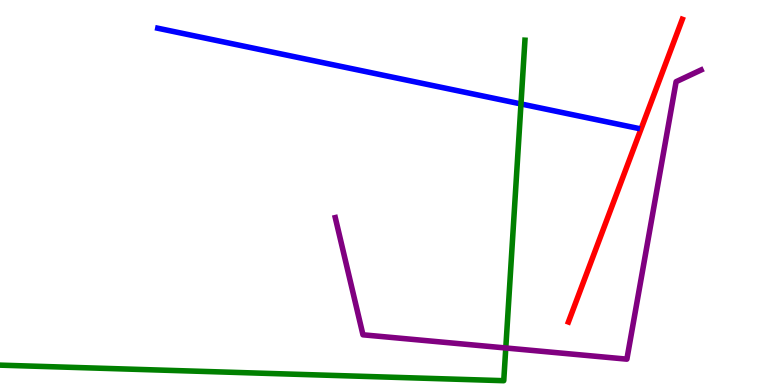[{'lines': ['blue', 'red'], 'intersections': []}, {'lines': ['green', 'red'], 'intersections': []}, {'lines': ['purple', 'red'], 'intersections': []}, {'lines': ['blue', 'green'], 'intersections': [{'x': 6.72, 'y': 7.3}]}, {'lines': ['blue', 'purple'], 'intersections': []}, {'lines': ['green', 'purple'], 'intersections': [{'x': 6.53, 'y': 0.962}]}]